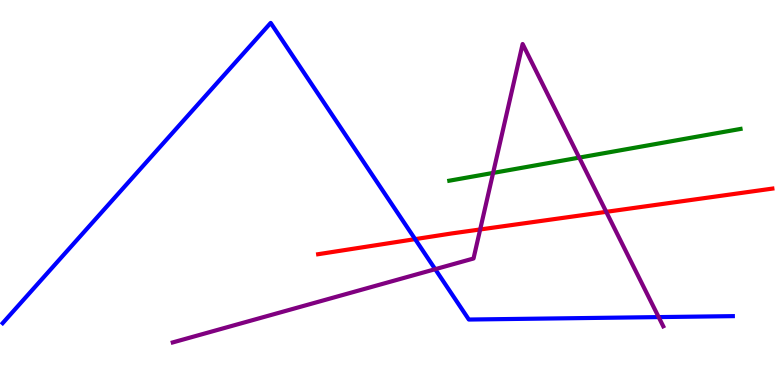[{'lines': ['blue', 'red'], 'intersections': [{'x': 5.36, 'y': 3.79}]}, {'lines': ['green', 'red'], 'intersections': []}, {'lines': ['purple', 'red'], 'intersections': [{'x': 6.2, 'y': 4.04}, {'x': 7.82, 'y': 4.5}]}, {'lines': ['blue', 'green'], 'intersections': []}, {'lines': ['blue', 'purple'], 'intersections': [{'x': 5.62, 'y': 3.01}, {'x': 8.5, 'y': 1.76}]}, {'lines': ['green', 'purple'], 'intersections': [{'x': 6.36, 'y': 5.51}, {'x': 7.47, 'y': 5.91}]}]